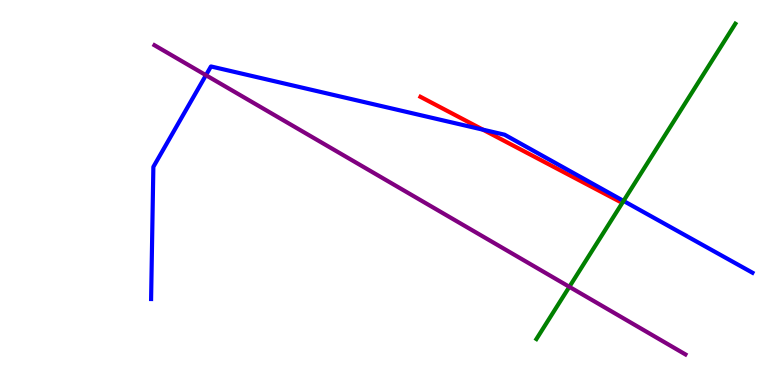[{'lines': ['blue', 'red'], 'intersections': [{'x': 6.23, 'y': 6.63}]}, {'lines': ['green', 'red'], 'intersections': []}, {'lines': ['purple', 'red'], 'intersections': []}, {'lines': ['blue', 'green'], 'intersections': [{'x': 8.05, 'y': 4.78}]}, {'lines': ['blue', 'purple'], 'intersections': [{'x': 2.66, 'y': 8.05}]}, {'lines': ['green', 'purple'], 'intersections': [{'x': 7.35, 'y': 2.55}]}]